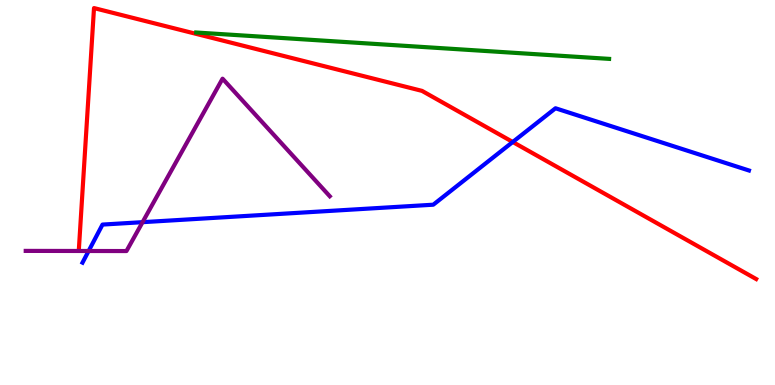[{'lines': ['blue', 'red'], 'intersections': [{'x': 6.62, 'y': 6.31}]}, {'lines': ['green', 'red'], 'intersections': []}, {'lines': ['purple', 'red'], 'intersections': []}, {'lines': ['blue', 'green'], 'intersections': []}, {'lines': ['blue', 'purple'], 'intersections': [{'x': 1.14, 'y': 3.48}, {'x': 1.84, 'y': 4.23}]}, {'lines': ['green', 'purple'], 'intersections': []}]